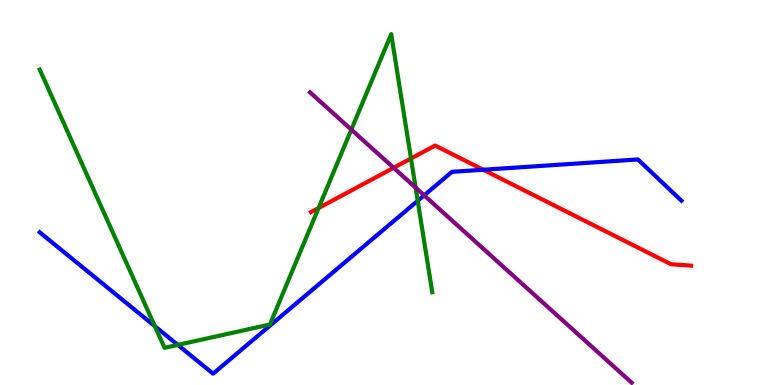[{'lines': ['blue', 'red'], 'intersections': [{'x': 6.24, 'y': 5.59}]}, {'lines': ['green', 'red'], 'intersections': [{'x': 4.11, 'y': 4.6}, {'x': 5.3, 'y': 5.88}]}, {'lines': ['purple', 'red'], 'intersections': [{'x': 5.08, 'y': 5.64}]}, {'lines': ['blue', 'green'], 'intersections': [{'x': 2.0, 'y': 1.53}, {'x': 2.29, 'y': 1.04}, {'x': 5.39, 'y': 4.78}]}, {'lines': ['blue', 'purple'], 'intersections': [{'x': 5.47, 'y': 4.93}]}, {'lines': ['green', 'purple'], 'intersections': [{'x': 4.53, 'y': 6.63}, {'x': 5.36, 'y': 5.13}]}]